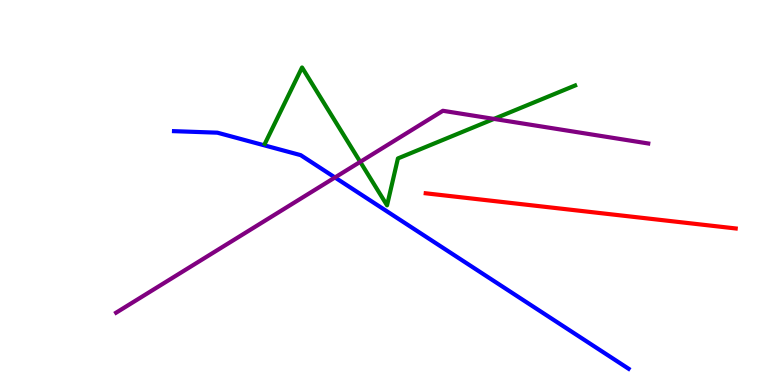[{'lines': ['blue', 'red'], 'intersections': []}, {'lines': ['green', 'red'], 'intersections': []}, {'lines': ['purple', 'red'], 'intersections': []}, {'lines': ['blue', 'green'], 'intersections': []}, {'lines': ['blue', 'purple'], 'intersections': [{'x': 4.32, 'y': 5.39}]}, {'lines': ['green', 'purple'], 'intersections': [{'x': 4.65, 'y': 5.8}, {'x': 6.37, 'y': 6.91}]}]